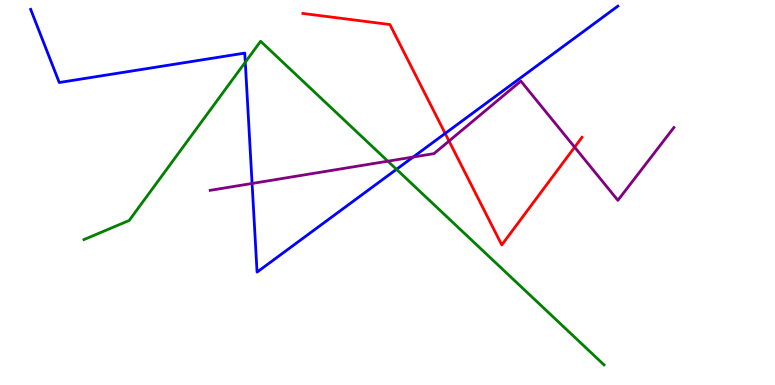[{'lines': ['blue', 'red'], 'intersections': [{'x': 5.74, 'y': 6.53}]}, {'lines': ['green', 'red'], 'intersections': []}, {'lines': ['purple', 'red'], 'intersections': [{'x': 5.79, 'y': 6.34}, {'x': 7.41, 'y': 6.18}]}, {'lines': ['blue', 'green'], 'intersections': [{'x': 3.16, 'y': 8.38}, {'x': 5.12, 'y': 5.6}]}, {'lines': ['blue', 'purple'], 'intersections': [{'x': 3.25, 'y': 5.23}, {'x': 5.33, 'y': 5.92}]}, {'lines': ['green', 'purple'], 'intersections': [{'x': 5.0, 'y': 5.81}]}]